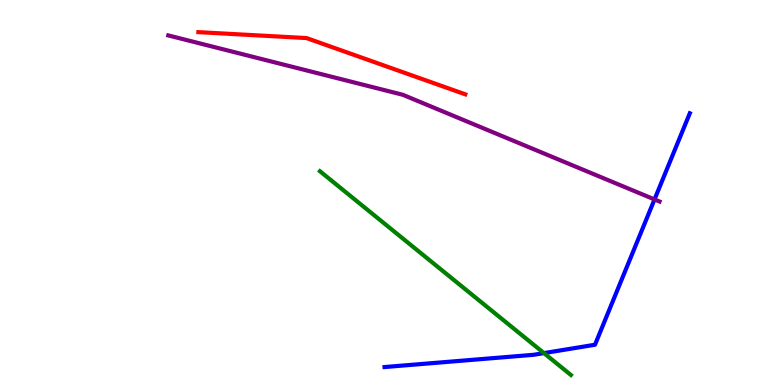[{'lines': ['blue', 'red'], 'intersections': []}, {'lines': ['green', 'red'], 'intersections': []}, {'lines': ['purple', 'red'], 'intersections': []}, {'lines': ['blue', 'green'], 'intersections': [{'x': 7.02, 'y': 0.829}]}, {'lines': ['blue', 'purple'], 'intersections': [{'x': 8.45, 'y': 4.82}]}, {'lines': ['green', 'purple'], 'intersections': []}]